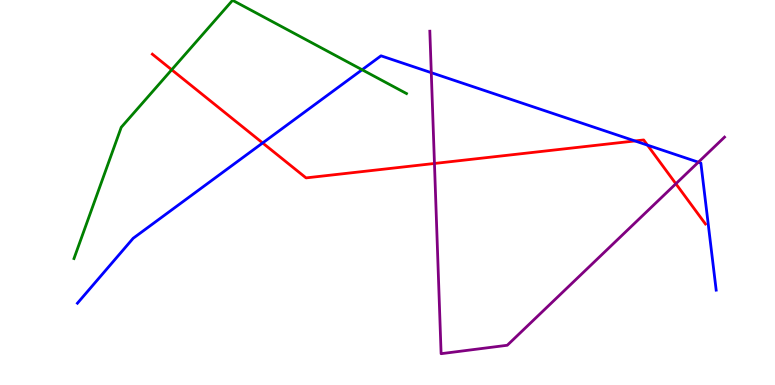[{'lines': ['blue', 'red'], 'intersections': [{'x': 3.39, 'y': 6.29}, {'x': 8.19, 'y': 6.34}, {'x': 8.35, 'y': 6.23}]}, {'lines': ['green', 'red'], 'intersections': [{'x': 2.22, 'y': 8.19}]}, {'lines': ['purple', 'red'], 'intersections': [{'x': 5.61, 'y': 5.75}, {'x': 8.72, 'y': 5.23}]}, {'lines': ['blue', 'green'], 'intersections': [{'x': 4.67, 'y': 8.19}]}, {'lines': ['blue', 'purple'], 'intersections': [{'x': 5.56, 'y': 8.11}, {'x': 9.01, 'y': 5.79}]}, {'lines': ['green', 'purple'], 'intersections': []}]